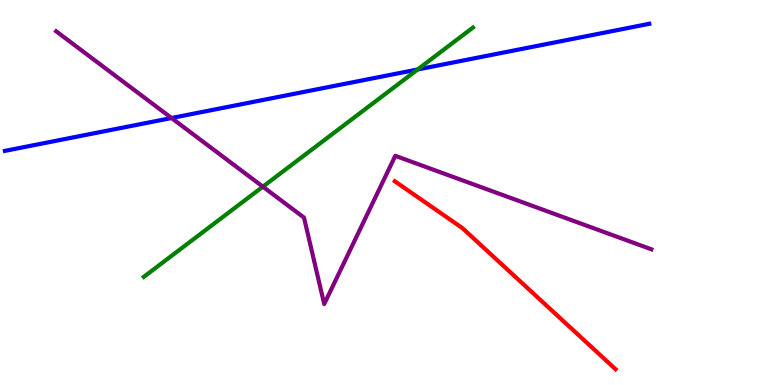[{'lines': ['blue', 'red'], 'intersections': []}, {'lines': ['green', 'red'], 'intersections': []}, {'lines': ['purple', 'red'], 'intersections': []}, {'lines': ['blue', 'green'], 'intersections': [{'x': 5.39, 'y': 8.2}]}, {'lines': ['blue', 'purple'], 'intersections': [{'x': 2.21, 'y': 6.93}]}, {'lines': ['green', 'purple'], 'intersections': [{'x': 3.39, 'y': 5.15}]}]